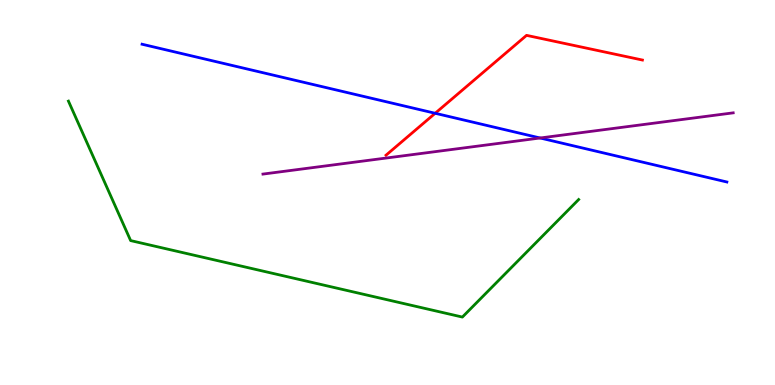[{'lines': ['blue', 'red'], 'intersections': [{'x': 5.62, 'y': 7.06}]}, {'lines': ['green', 'red'], 'intersections': []}, {'lines': ['purple', 'red'], 'intersections': []}, {'lines': ['blue', 'green'], 'intersections': []}, {'lines': ['blue', 'purple'], 'intersections': [{'x': 6.97, 'y': 6.42}]}, {'lines': ['green', 'purple'], 'intersections': []}]